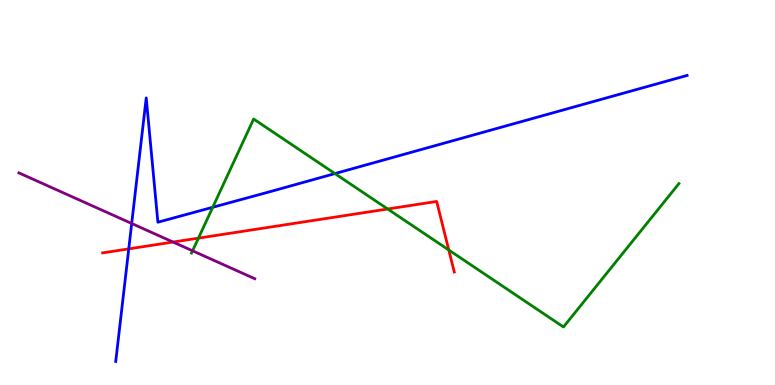[{'lines': ['blue', 'red'], 'intersections': [{'x': 1.66, 'y': 3.54}]}, {'lines': ['green', 'red'], 'intersections': [{'x': 2.56, 'y': 3.81}, {'x': 5.0, 'y': 4.57}, {'x': 5.79, 'y': 3.51}]}, {'lines': ['purple', 'red'], 'intersections': [{'x': 2.23, 'y': 3.71}]}, {'lines': ['blue', 'green'], 'intersections': [{'x': 2.74, 'y': 4.62}, {'x': 4.32, 'y': 5.49}]}, {'lines': ['blue', 'purple'], 'intersections': [{'x': 1.7, 'y': 4.2}]}, {'lines': ['green', 'purple'], 'intersections': [{'x': 2.48, 'y': 3.49}]}]